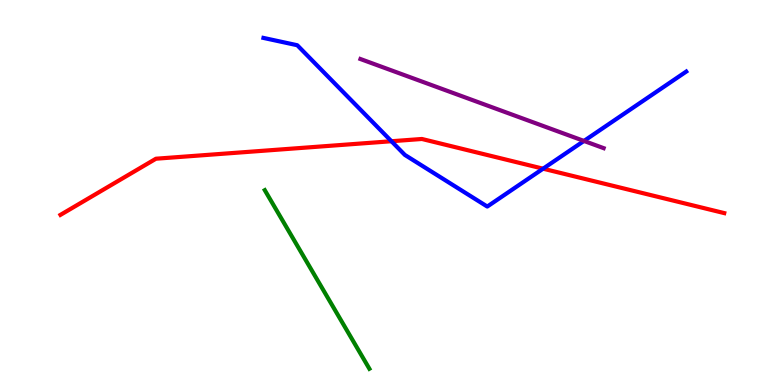[{'lines': ['blue', 'red'], 'intersections': [{'x': 5.05, 'y': 6.33}, {'x': 7.01, 'y': 5.62}]}, {'lines': ['green', 'red'], 'intersections': []}, {'lines': ['purple', 'red'], 'intersections': []}, {'lines': ['blue', 'green'], 'intersections': []}, {'lines': ['blue', 'purple'], 'intersections': [{'x': 7.54, 'y': 6.34}]}, {'lines': ['green', 'purple'], 'intersections': []}]